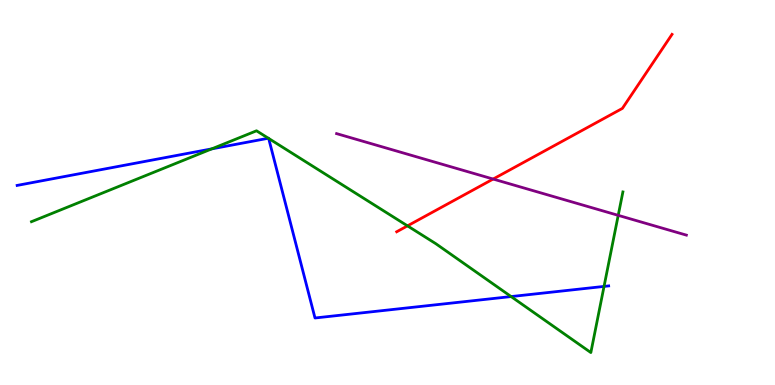[{'lines': ['blue', 'red'], 'intersections': []}, {'lines': ['green', 'red'], 'intersections': [{'x': 5.26, 'y': 4.13}]}, {'lines': ['purple', 'red'], 'intersections': [{'x': 6.36, 'y': 5.35}]}, {'lines': ['blue', 'green'], 'intersections': [{'x': 2.73, 'y': 6.13}, {'x': 3.46, 'y': 6.41}, {'x': 3.47, 'y': 6.4}, {'x': 6.59, 'y': 2.3}, {'x': 7.79, 'y': 2.56}]}, {'lines': ['blue', 'purple'], 'intersections': []}, {'lines': ['green', 'purple'], 'intersections': [{'x': 7.98, 'y': 4.41}]}]